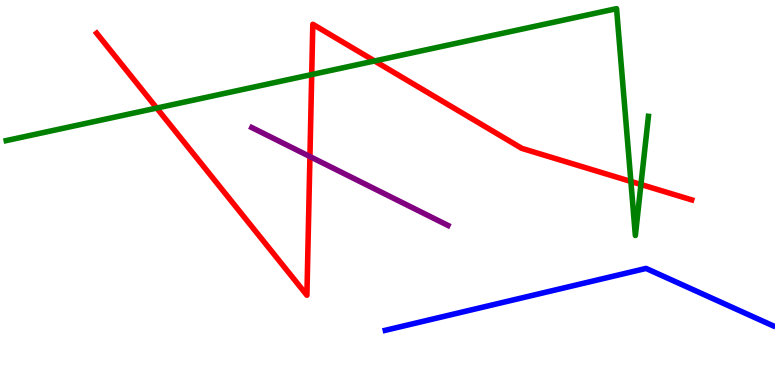[{'lines': ['blue', 'red'], 'intersections': []}, {'lines': ['green', 'red'], 'intersections': [{'x': 2.02, 'y': 7.19}, {'x': 4.02, 'y': 8.06}, {'x': 4.83, 'y': 8.42}, {'x': 8.14, 'y': 5.29}, {'x': 8.27, 'y': 5.21}]}, {'lines': ['purple', 'red'], 'intersections': [{'x': 4.0, 'y': 5.93}]}, {'lines': ['blue', 'green'], 'intersections': []}, {'lines': ['blue', 'purple'], 'intersections': []}, {'lines': ['green', 'purple'], 'intersections': []}]